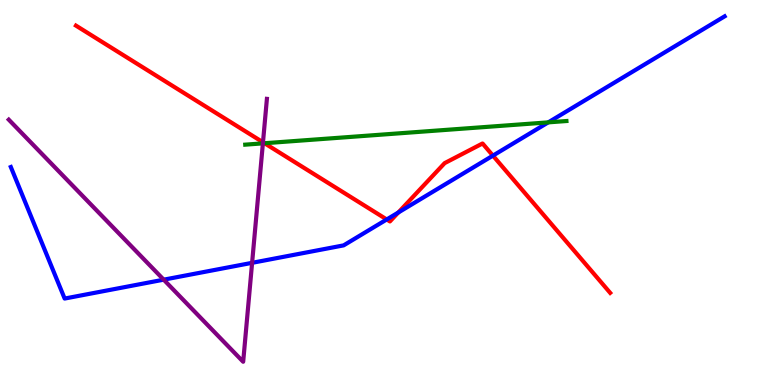[{'lines': ['blue', 'red'], 'intersections': [{'x': 4.99, 'y': 4.3}, {'x': 5.14, 'y': 4.48}, {'x': 6.36, 'y': 5.96}]}, {'lines': ['green', 'red'], 'intersections': [{'x': 3.41, 'y': 6.28}]}, {'lines': ['purple', 'red'], 'intersections': [{'x': 3.39, 'y': 6.3}]}, {'lines': ['blue', 'green'], 'intersections': [{'x': 7.07, 'y': 6.82}]}, {'lines': ['blue', 'purple'], 'intersections': [{'x': 2.11, 'y': 2.74}, {'x': 3.25, 'y': 3.17}]}, {'lines': ['green', 'purple'], 'intersections': [{'x': 3.39, 'y': 6.28}]}]